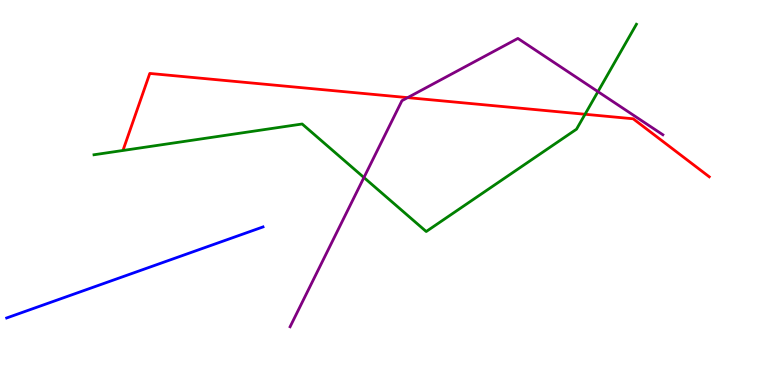[{'lines': ['blue', 'red'], 'intersections': []}, {'lines': ['green', 'red'], 'intersections': [{'x': 7.55, 'y': 7.03}]}, {'lines': ['purple', 'red'], 'intersections': [{'x': 5.26, 'y': 7.46}]}, {'lines': ['blue', 'green'], 'intersections': []}, {'lines': ['blue', 'purple'], 'intersections': []}, {'lines': ['green', 'purple'], 'intersections': [{'x': 4.7, 'y': 5.39}, {'x': 7.72, 'y': 7.62}]}]